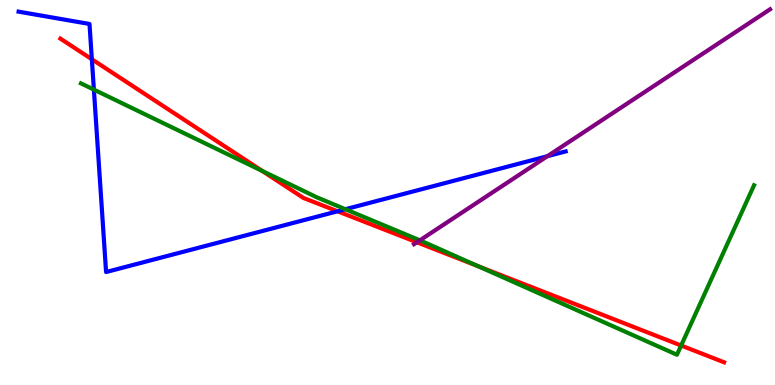[{'lines': ['blue', 'red'], 'intersections': [{'x': 1.19, 'y': 8.46}, {'x': 4.36, 'y': 4.51}]}, {'lines': ['green', 'red'], 'intersections': [{'x': 3.38, 'y': 5.56}, {'x': 6.17, 'y': 3.09}, {'x': 8.79, 'y': 1.03}]}, {'lines': ['purple', 'red'], 'intersections': [{'x': 5.38, 'y': 3.71}]}, {'lines': ['blue', 'green'], 'intersections': [{'x': 1.21, 'y': 7.67}, {'x': 4.46, 'y': 4.57}]}, {'lines': ['blue', 'purple'], 'intersections': [{'x': 7.06, 'y': 5.94}]}, {'lines': ['green', 'purple'], 'intersections': [{'x': 5.42, 'y': 3.76}]}]